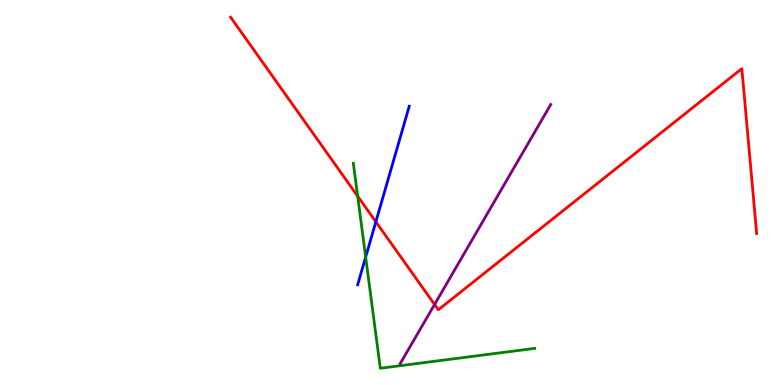[{'lines': ['blue', 'red'], 'intersections': [{'x': 4.85, 'y': 4.24}]}, {'lines': ['green', 'red'], 'intersections': [{'x': 4.61, 'y': 4.91}]}, {'lines': ['purple', 'red'], 'intersections': [{'x': 5.61, 'y': 2.09}]}, {'lines': ['blue', 'green'], 'intersections': [{'x': 4.72, 'y': 3.32}]}, {'lines': ['blue', 'purple'], 'intersections': []}, {'lines': ['green', 'purple'], 'intersections': []}]